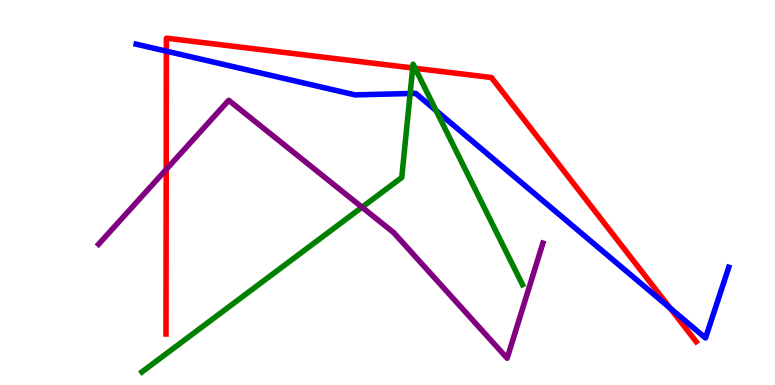[{'lines': ['blue', 'red'], 'intersections': [{'x': 2.15, 'y': 8.67}, {'x': 8.65, 'y': 1.99}]}, {'lines': ['green', 'red'], 'intersections': [{'x': 5.33, 'y': 8.23}, {'x': 5.36, 'y': 8.23}]}, {'lines': ['purple', 'red'], 'intersections': [{'x': 2.14, 'y': 5.6}]}, {'lines': ['blue', 'green'], 'intersections': [{'x': 5.29, 'y': 7.57}, {'x': 5.63, 'y': 7.13}]}, {'lines': ['blue', 'purple'], 'intersections': []}, {'lines': ['green', 'purple'], 'intersections': [{'x': 4.67, 'y': 4.62}]}]